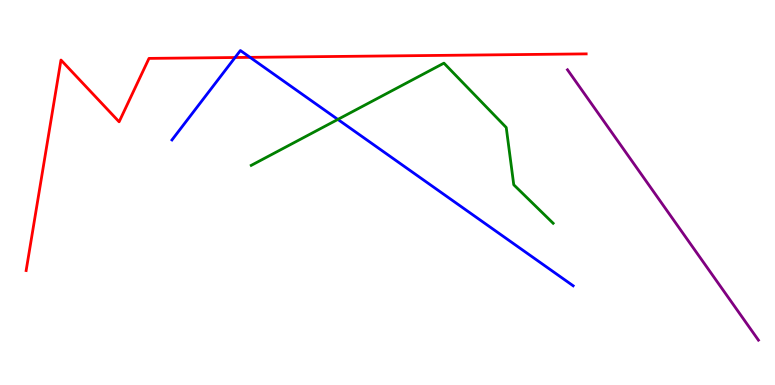[{'lines': ['blue', 'red'], 'intersections': [{'x': 3.03, 'y': 8.51}, {'x': 3.23, 'y': 8.51}]}, {'lines': ['green', 'red'], 'intersections': []}, {'lines': ['purple', 'red'], 'intersections': []}, {'lines': ['blue', 'green'], 'intersections': [{'x': 4.36, 'y': 6.9}]}, {'lines': ['blue', 'purple'], 'intersections': []}, {'lines': ['green', 'purple'], 'intersections': []}]